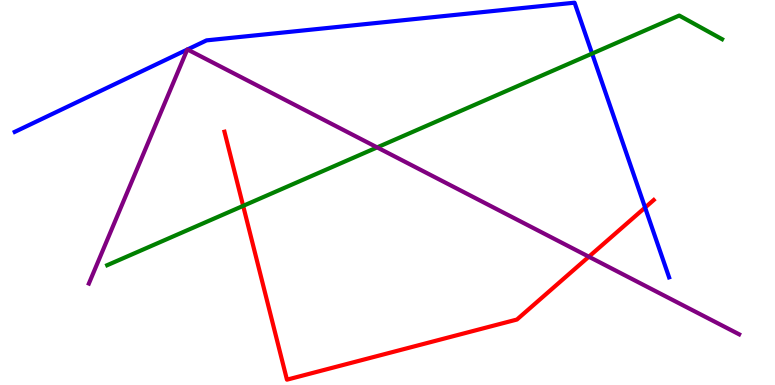[{'lines': ['blue', 'red'], 'intersections': [{'x': 8.32, 'y': 4.61}]}, {'lines': ['green', 'red'], 'intersections': [{'x': 3.14, 'y': 4.65}]}, {'lines': ['purple', 'red'], 'intersections': [{'x': 7.6, 'y': 3.33}]}, {'lines': ['blue', 'green'], 'intersections': [{'x': 7.64, 'y': 8.61}]}, {'lines': ['blue', 'purple'], 'intersections': [{'x': 2.42, 'y': 8.71}, {'x': 2.42, 'y': 8.71}]}, {'lines': ['green', 'purple'], 'intersections': [{'x': 4.87, 'y': 6.17}]}]